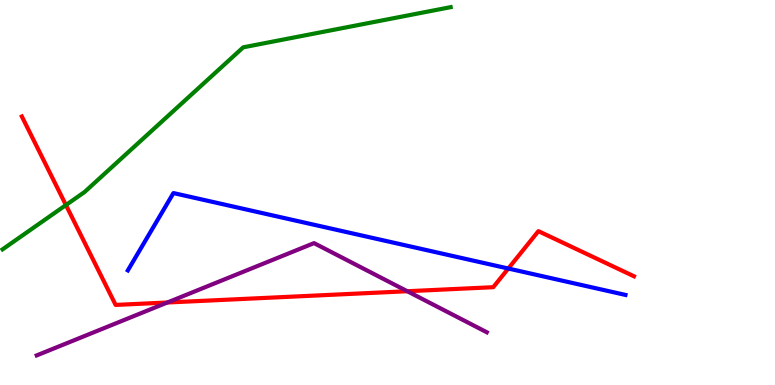[{'lines': ['blue', 'red'], 'intersections': [{'x': 6.56, 'y': 3.03}]}, {'lines': ['green', 'red'], 'intersections': [{'x': 0.851, 'y': 4.67}]}, {'lines': ['purple', 'red'], 'intersections': [{'x': 2.16, 'y': 2.14}, {'x': 5.26, 'y': 2.44}]}, {'lines': ['blue', 'green'], 'intersections': []}, {'lines': ['blue', 'purple'], 'intersections': []}, {'lines': ['green', 'purple'], 'intersections': []}]